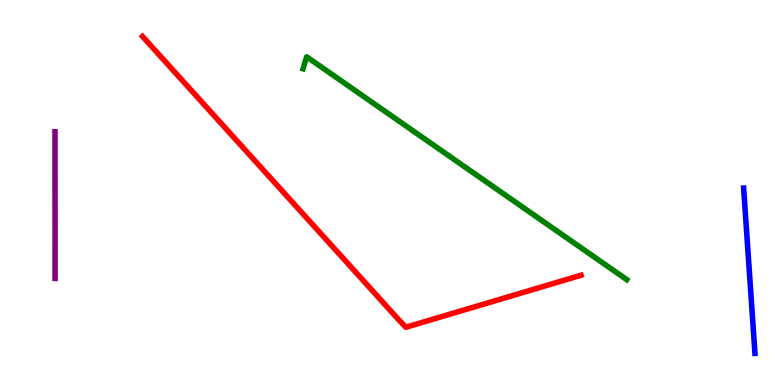[{'lines': ['blue', 'red'], 'intersections': []}, {'lines': ['green', 'red'], 'intersections': []}, {'lines': ['purple', 'red'], 'intersections': []}, {'lines': ['blue', 'green'], 'intersections': []}, {'lines': ['blue', 'purple'], 'intersections': []}, {'lines': ['green', 'purple'], 'intersections': []}]